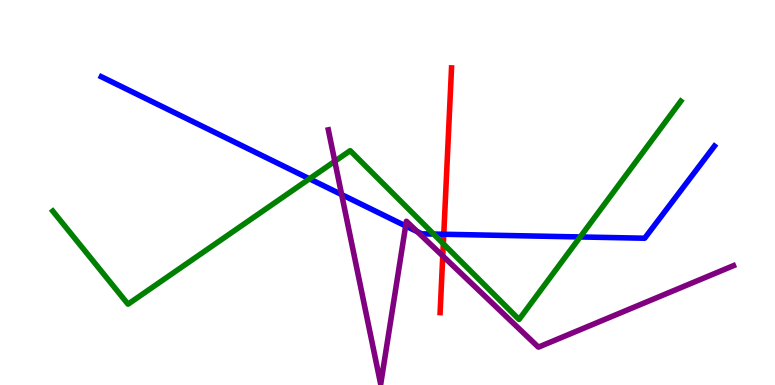[{'lines': ['blue', 'red'], 'intersections': [{'x': 5.73, 'y': 3.92}]}, {'lines': ['green', 'red'], 'intersections': [{'x': 5.72, 'y': 3.67}]}, {'lines': ['purple', 'red'], 'intersections': [{'x': 5.71, 'y': 3.35}]}, {'lines': ['blue', 'green'], 'intersections': [{'x': 3.99, 'y': 5.36}, {'x': 5.59, 'y': 3.92}, {'x': 7.49, 'y': 3.85}]}, {'lines': ['blue', 'purple'], 'intersections': [{'x': 4.41, 'y': 4.95}, {'x': 5.23, 'y': 4.13}, {'x': 5.38, 'y': 3.98}]}, {'lines': ['green', 'purple'], 'intersections': [{'x': 4.32, 'y': 5.81}]}]